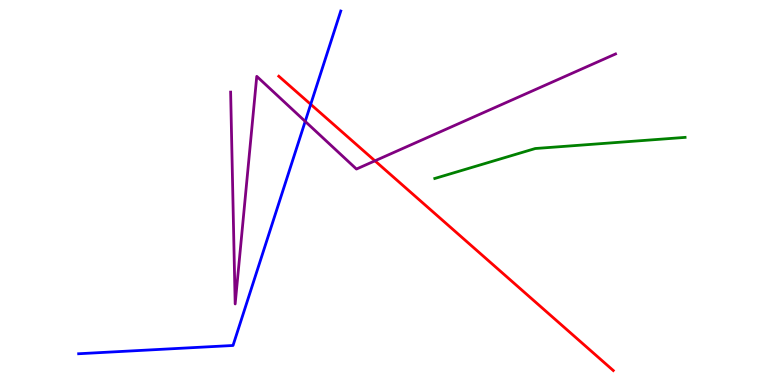[{'lines': ['blue', 'red'], 'intersections': [{'x': 4.01, 'y': 7.29}]}, {'lines': ['green', 'red'], 'intersections': []}, {'lines': ['purple', 'red'], 'intersections': [{'x': 4.84, 'y': 5.82}]}, {'lines': ['blue', 'green'], 'intersections': []}, {'lines': ['blue', 'purple'], 'intersections': [{'x': 3.94, 'y': 6.85}]}, {'lines': ['green', 'purple'], 'intersections': []}]